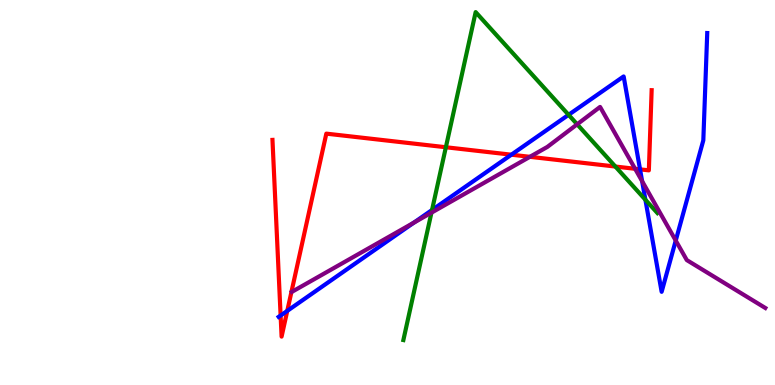[{'lines': ['blue', 'red'], 'intersections': [{'x': 3.62, 'y': 1.8}, {'x': 3.71, 'y': 1.93}, {'x': 6.6, 'y': 5.98}, {'x': 8.26, 'y': 5.6}]}, {'lines': ['green', 'red'], 'intersections': [{'x': 5.75, 'y': 6.18}, {'x': 7.94, 'y': 5.67}]}, {'lines': ['purple', 'red'], 'intersections': [{'x': 6.84, 'y': 5.93}, {'x': 8.19, 'y': 5.62}]}, {'lines': ['blue', 'green'], 'intersections': [{'x': 5.57, 'y': 4.55}, {'x': 7.34, 'y': 7.02}, {'x': 8.33, 'y': 4.81}]}, {'lines': ['blue', 'purple'], 'intersections': [{'x': 5.34, 'y': 4.22}, {'x': 8.29, 'y': 5.29}, {'x': 8.72, 'y': 3.75}]}, {'lines': ['green', 'purple'], 'intersections': [{'x': 5.57, 'y': 4.48}, {'x': 7.45, 'y': 6.77}]}]